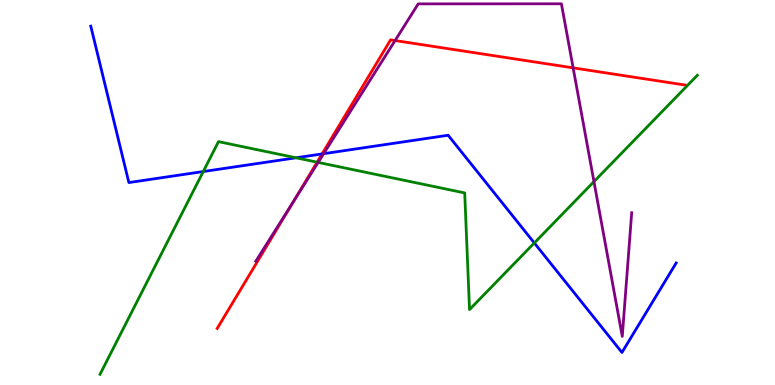[{'lines': ['blue', 'red'], 'intersections': [{'x': 4.16, 'y': 6.0}]}, {'lines': ['green', 'red'], 'intersections': [{'x': 4.09, 'y': 5.79}]}, {'lines': ['purple', 'red'], 'intersections': [{'x': 3.78, 'y': 4.75}, {'x': 5.1, 'y': 8.95}, {'x': 7.4, 'y': 8.24}]}, {'lines': ['blue', 'green'], 'intersections': [{'x': 2.62, 'y': 5.54}, {'x': 3.82, 'y': 5.9}, {'x': 6.89, 'y': 3.69}]}, {'lines': ['blue', 'purple'], 'intersections': [{'x': 4.18, 'y': 6.01}]}, {'lines': ['green', 'purple'], 'intersections': [{'x': 4.11, 'y': 5.78}, {'x': 7.66, 'y': 5.28}]}]